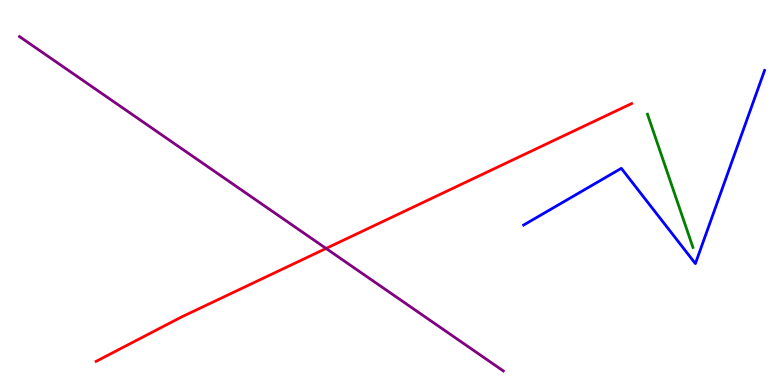[{'lines': ['blue', 'red'], 'intersections': []}, {'lines': ['green', 'red'], 'intersections': []}, {'lines': ['purple', 'red'], 'intersections': [{'x': 4.21, 'y': 3.55}]}, {'lines': ['blue', 'green'], 'intersections': []}, {'lines': ['blue', 'purple'], 'intersections': []}, {'lines': ['green', 'purple'], 'intersections': []}]